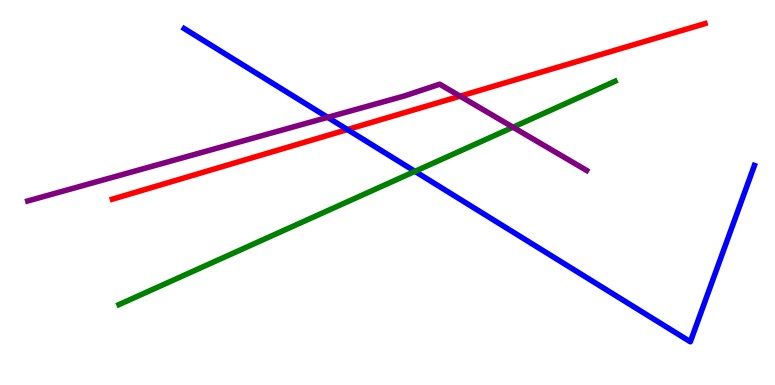[{'lines': ['blue', 'red'], 'intersections': [{'x': 4.48, 'y': 6.63}]}, {'lines': ['green', 'red'], 'intersections': []}, {'lines': ['purple', 'red'], 'intersections': [{'x': 5.94, 'y': 7.5}]}, {'lines': ['blue', 'green'], 'intersections': [{'x': 5.35, 'y': 5.55}]}, {'lines': ['blue', 'purple'], 'intersections': [{'x': 4.23, 'y': 6.95}]}, {'lines': ['green', 'purple'], 'intersections': [{'x': 6.62, 'y': 6.7}]}]